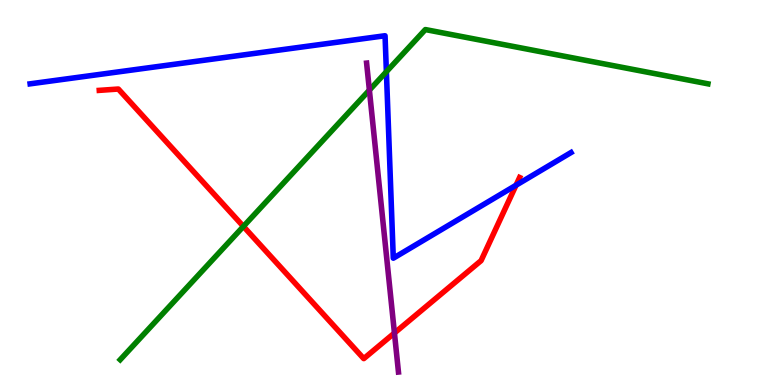[{'lines': ['blue', 'red'], 'intersections': [{'x': 6.66, 'y': 5.19}]}, {'lines': ['green', 'red'], 'intersections': [{'x': 3.14, 'y': 4.12}]}, {'lines': ['purple', 'red'], 'intersections': [{'x': 5.09, 'y': 1.35}]}, {'lines': ['blue', 'green'], 'intersections': [{'x': 4.99, 'y': 8.14}]}, {'lines': ['blue', 'purple'], 'intersections': []}, {'lines': ['green', 'purple'], 'intersections': [{'x': 4.77, 'y': 7.66}]}]